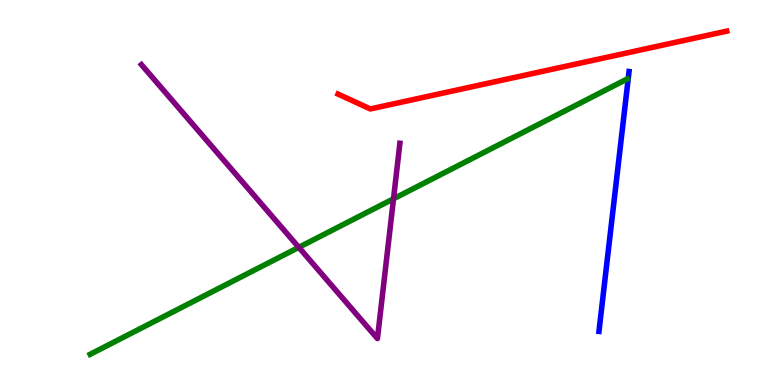[{'lines': ['blue', 'red'], 'intersections': []}, {'lines': ['green', 'red'], 'intersections': []}, {'lines': ['purple', 'red'], 'intersections': []}, {'lines': ['blue', 'green'], 'intersections': []}, {'lines': ['blue', 'purple'], 'intersections': []}, {'lines': ['green', 'purple'], 'intersections': [{'x': 3.86, 'y': 3.58}, {'x': 5.08, 'y': 4.84}]}]